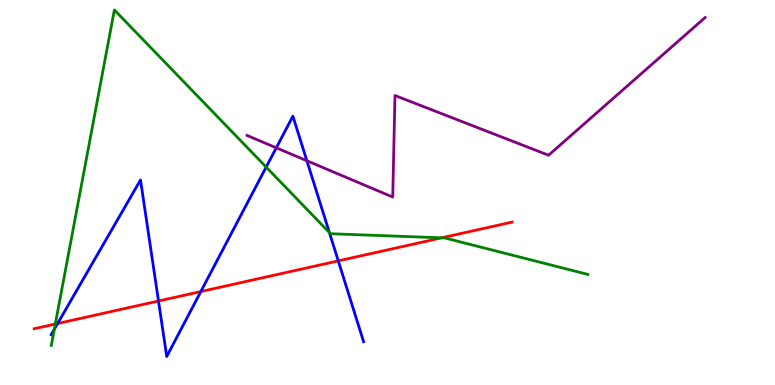[{'lines': ['blue', 'red'], 'intersections': [{'x': 0.743, 'y': 1.6}, {'x': 2.05, 'y': 2.18}, {'x': 2.59, 'y': 2.43}, {'x': 4.36, 'y': 3.22}]}, {'lines': ['green', 'red'], 'intersections': [{'x': 0.714, 'y': 1.58}, {'x': 5.7, 'y': 3.82}]}, {'lines': ['purple', 'red'], 'intersections': []}, {'lines': ['blue', 'green'], 'intersections': [{'x': 0.701, 'y': 1.45}, {'x': 3.43, 'y': 5.66}, {'x': 4.25, 'y': 3.96}]}, {'lines': ['blue', 'purple'], 'intersections': [{'x': 3.57, 'y': 6.16}, {'x': 3.96, 'y': 5.82}]}, {'lines': ['green', 'purple'], 'intersections': []}]